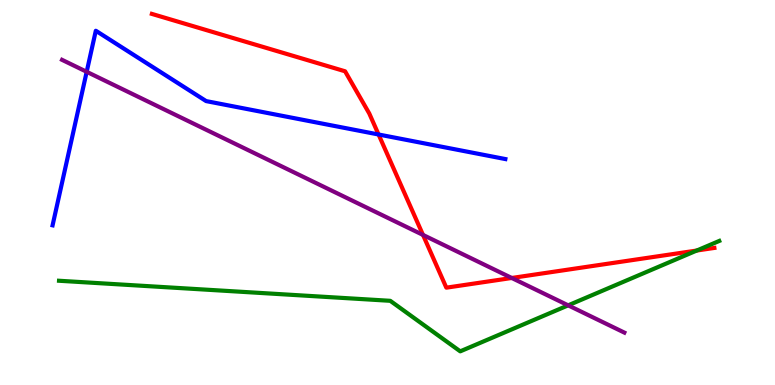[{'lines': ['blue', 'red'], 'intersections': [{'x': 4.88, 'y': 6.51}]}, {'lines': ['green', 'red'], 'intersections': [{'x': 8.99, 'y': 3.49}]}, {'lines': ['purple', 'red'], 'intersections': [{'x': 5.46, 'y': 3.9}, {'x': 6.6, 'y': 2.78}]}, {'lines': ['blue', 'green'], 'intersections': []}, {'lines': ['blue', 'purple'], 'intersections': [{'x': 1.12, 'y': 8.14}]}, {'lines': ['green', 'purple'], 'intersections': [{'x': 7.33, 'y': 2.07}]}]